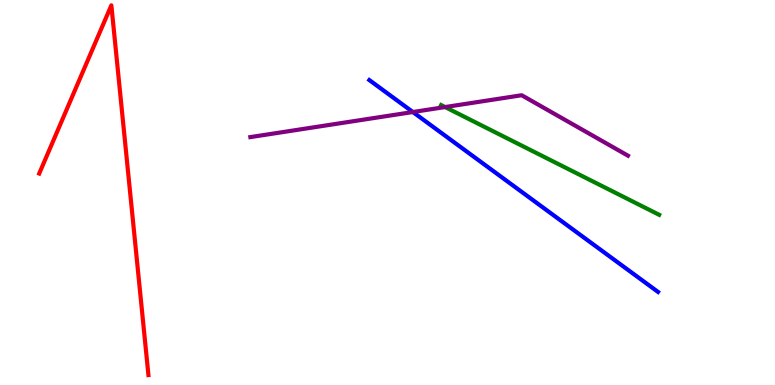[{'lines': ['blue', 'red'], 'intersections': []}, {'lines': ['green', 'red'], 'intersections': []}, {'lines': ['purple', 'red'], 'intersections': []}, {'lines': ['blue', 'green'], 'intersections': []}, {'lines': ['blue', 'purple'], 'intersections': [{'x': 5.33, 'y': 7.09}]}, {'lines': ['green', 'purple'], 'intersections': [{'x': 5.74, 'y': 7.22}]}]